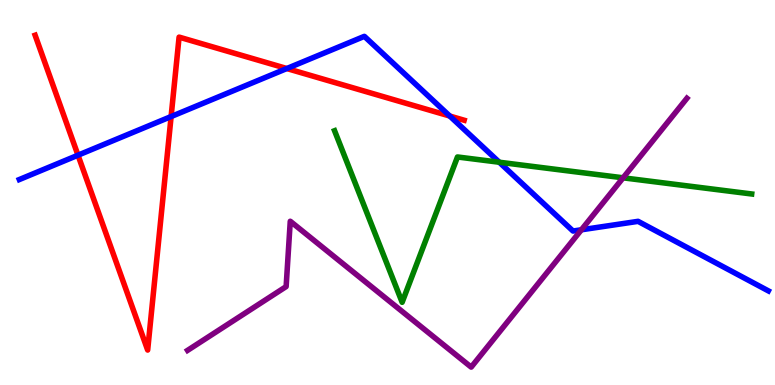[{'lines': ['blue', 'red'], 'intersections': [{'x': 1.01, 'y': 5.97}, {'x': 2.21, 'y': 6.97}, {'x': 3.7, 'y': 8.22}, {'x': 5.8, 'y': 6.99}]}, {'lines': ['green', 'red'], 'intersections': []}, {'lines': ['purple', 'red'], 'intersections': []}, {'lines': ['blue', 'green'], 'intersections': [{'x': 6.44, 'y': 5.79}]}, {'lines': ['blue', 'purple'], 'intersections': [{'x': 7.5, 'y': 4.03}]}, {'lines': ['green', 'purple'], 'intersections': [{'x': 8.04, 'y': 5.38}]}]